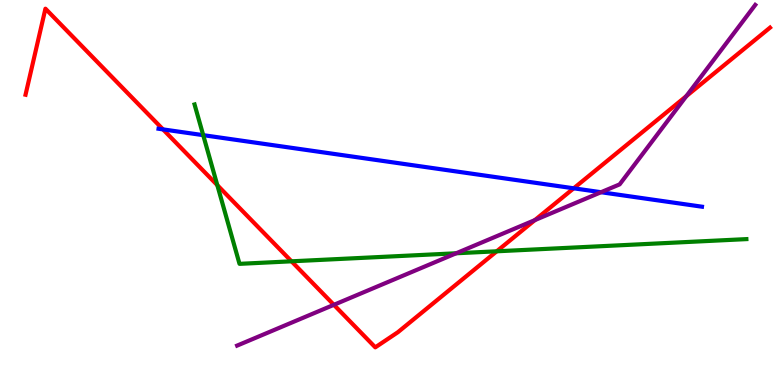[{'lines': ['blue', 'red'], 'intersections': [{'x': 2.1, 'y': 6.64}, {'x': 7.4, 'y': 5.11}]}, {'lines': ['green', 'red'], 'intersections': [{'x': 2.8, 'y': 5.19}, {'x': 3.76, 'y': 3.21}, {'x': 6.41, 'y': 3.47}]}, {'lines': ['purple', 'red'], 'intersections': [{'x': 4.31, 'y': 2.08}, {'x': 6.9, 'y': 4.28}, {'x': 8.86, 'y': 7.5}]}, {'lines': ['blue', 'green'], 'intersections': [{'x': 2.62, 'y': 6.49}]}, {'lines': ['blue', 'purple'], 'intersections': [{'x': 7.76, 'y': 5.01}]}, {'lines': ['green', 'purple'], 'intersections': [{'x': 5.89, 'y': 3.42}]}]